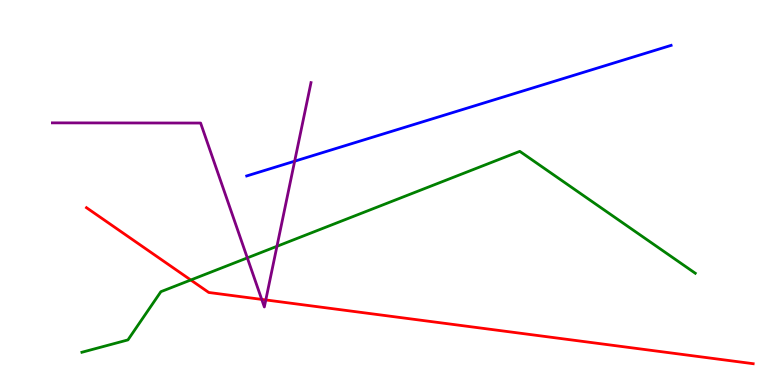[{'lines': ['blue', 'red'], 'intersections': []}, {'lines': ['green', 'red'], 'intersections': [{'x': 2.46, 'y': 2.73}]}, {'lines': ['purple', 'red'], 'intersections': [{'x': 3.38, 'y': 2.22}, {'x': 3.43, 'y': 2.21}]}, {'lines': ['blue', 'green'], 'intersections': []}, {'lines': ['blue', 'purple'], 'intersections': [{'x': 3.8, 'y': 5.81}]}, {'lines': ['green', 'purple'], 'intersections': [{'x': 3.19, 'y': 3.3}, {'x': 3.57, 'y': 3.6}]}]